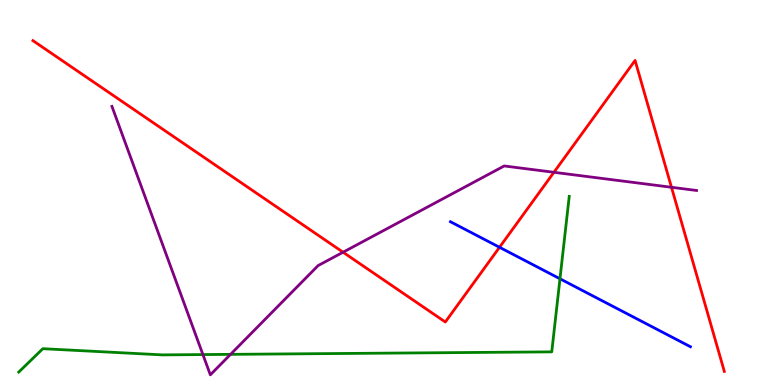[{'lines': ['blue', 'red'], 'intersections': [{'x': 6.45, 'y': 3.58}]}, {'lines': ['green', 'red'], 'intersections': []}, {'lines': ['purple', 'red'], 'intersections': [{'x': 4.43, 'y': 3.45}, {'x': 7.15, 'y': 5.52}, {'x': 8.66, 'y': 5.14}]}, {'lines': ['blue', 'green'], 'intersections': [{'x': 7.23, 'y': 2.76}]}, {'lines': ['blue', 'purple'], 'intersections': []}, {'lines': ['green', 'purple'], 'intersections': [{'x': 2.62, 'y': 0.79}, {'x': 2.97, 'y': 0.796}]}]